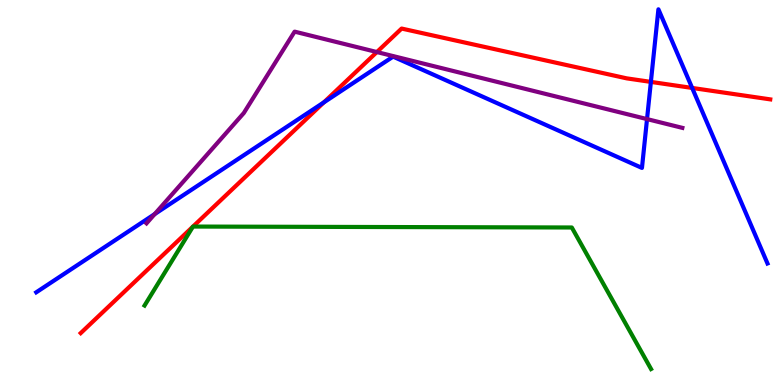[{'lines': ['blue', 'red'], 'intersections': [{'x': 4.18, 'y': 7.34}, {'x': 8.4, 'y': 7.87}, {'x': 8.93, 'y': 7.72}]}, {'lines': ['green', 'red'], 'intersections': [{'x': 2.49, 'y': 4.12}, {'x': 2.49, 'y': 4.12}]}, {'lines': ['purple', 'red'], 'intersections': [{'x': 4.86, 'y': 8.65}]}, {'lines': ['blue', 'green'], 'intersections': []}, {'lines': ['blue', 'purple'], 'intersections': [{'x': 2.0, 'y': 4.44}, {'x': 8.35, 'y': 6.91}]}, {'lines': ['green', 'purple'], 'intersections': []}]